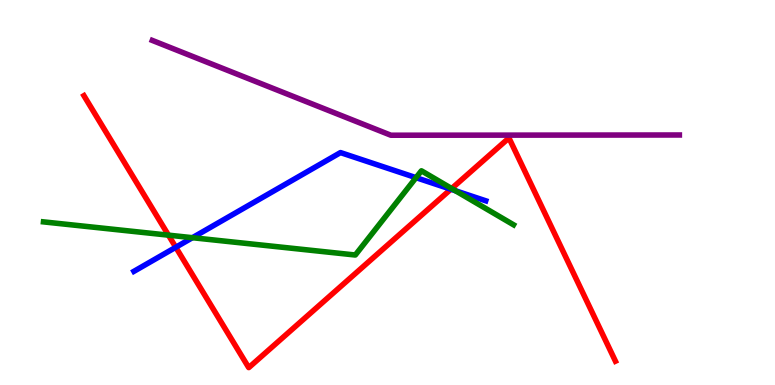[{'lines': ['blue', 'red'], 'intersections': [{'x': 2.27, 'y': 3.58}, {'x': 5.82, 'y': 5.09}]}, {'lines': ['green', 'red'], 'intersections': [{'x': 2.17, 'y': 3.89}, {'x': 5.83, 'y': 5.1}]}, {'lines': ['purple', 'red'], 'intersections': []}, {'lines': ['blue', 'green'], 'intersections': [{'x': 2.48, 'y': 3.83}, {'x': 5.37, 'y': 5.39}, {'x': 5.88, 'y': 5.05}]}, {'lines': ['blue', 'purple'], 'intersections': []}, {'lines': ['green', 'purple'], 'intersections': []}]